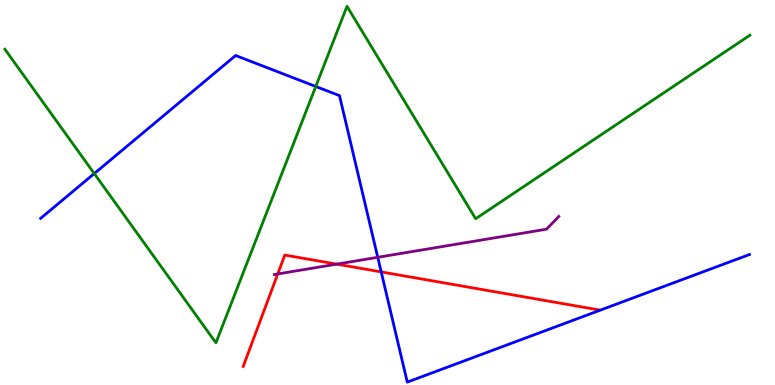[{'lines': ['blue', 'red'], 'intersections': [{'x': 4.92, 'y': 2.94}]}, {'lines': ['green', 'red'], 'intersections': []}, {'lines': ['purple', 'red'], 'intersections': [{'x': 3.58, 'y': 2.88}, {'x': 4.34, 'y': 3.14}]}, {'lines': ['blue', 'green'], 'intersections': [{'x': 1.22, 'y': 5.49}, {'x': 4.07, 'y': 7.75}]}, {'lines': ['blue', 'purple'], 'intersections': [{'x': 4.87, 'y': 3.32}]}, {'lines': ['green', 'purple'], 'intersections': []}]